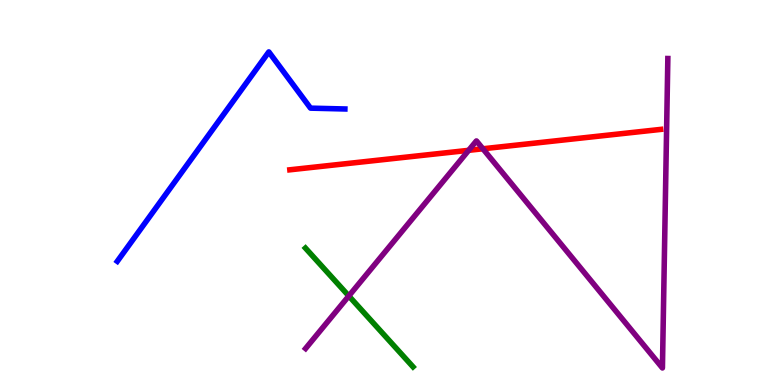[{'lines': ['blue', 'red'], 'intersections': []}, {'lines': ['green', 'red'], 'intersections': []}, {'lines': ['purple', 'red'], 'intersections': [{'x': 6.05, 'y': 6.1}, {'x': 6.23, 'y': 6.14}]}, {'lines': ['blue', 'green'], 'intersections': []}, {'lines': ['blue', 'purple'], 'intersections': []}, {'lines': ['green', 'purple'], 'intersections': [{'x': 4.5, 'y': 2.31}]}]